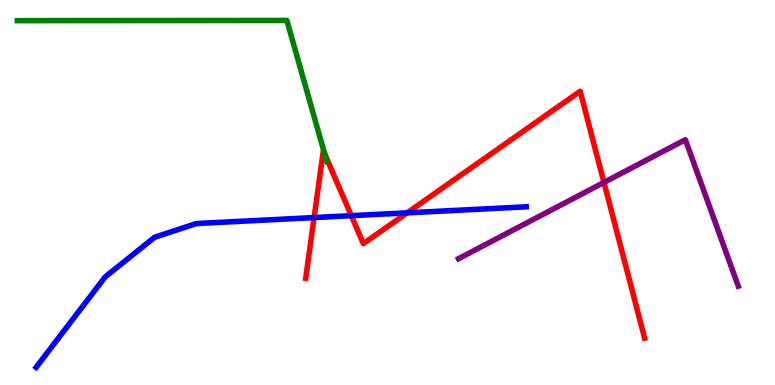[{'lines': ['blue', 'red'], 'intersections': [{'x': 4.05, 'y': 4.35}, {'x': 4.53, 'y': 4.4}, {'x': 5.25, 'y': 4.47}]}, {'lines': ['green', 'red'], 'intersections': [{'x': 4.19, 'y': 6.01}]}, {'lines': ['purple', 'red'], 'intersections': [{'x': 7.79, 'y': 5.26}]}, {'lines': ['blue', 'green'], 'intersections': []}, {'lines': ['blue', 'purple'], 'intersections': []}, {'lines': ['green', 'purple'], 'intersections': []}]